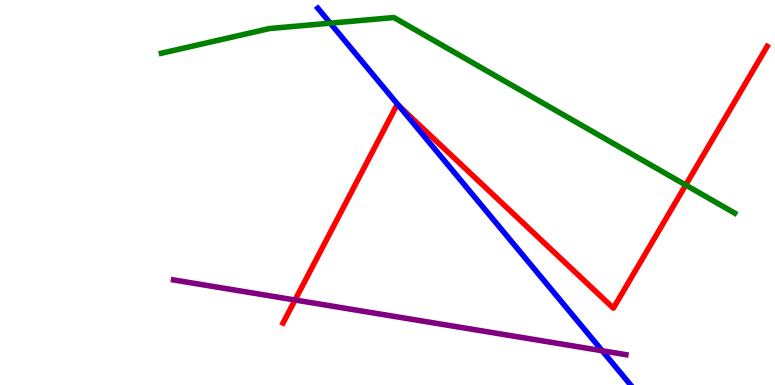[{'lines': ['blue', 'red'], 'intersections': [{'x': 5.15, 'y': 7.25}]}, {'lines': ['green', 'red'], 'intersections': [{'x': 8.85, 'y': 5.19}]}, {'lines': ['purple', 'red'], 'intersections': [{'x': 3.81, 'y': 2.21}]}, {'lines': ['blue', 'green'], 'intersections': [{'x': 4.26, 'y': 9.4}]}, {'lines': ['blue', 'purple'], 'intersections': [{'x': 7.77, 'y': 0.89}]}, {'lines': ['green', 'purple'], 'intersections': []}]